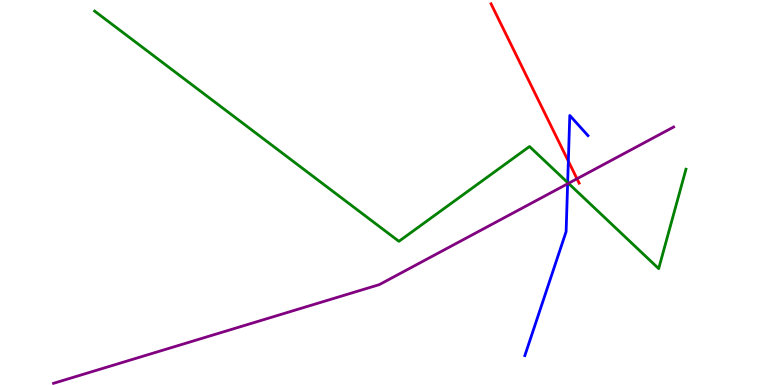[{'lines': ['blue', 'red'], 'intersections': [{'x': 7.33, 'y': 5.81}]}, {'lines': ['green', 'red'], 'intersections': []}, {'lines': ['purple', 'red'], 'intersections': [{'x': 7.45, 'y': 5.36}]}, {'lines': ['blue', 'green'], 'intersections': [{'x': 7.32, 'y': 5.26}]}, {'lines': ['blue', 'purple'], 'intersections': [{'x': 7.32, 'y': 5.23}]}, {'lines': ['green', 'purple'], 'intersections': [{'x': 7.33, 'y': 5.24}]}]